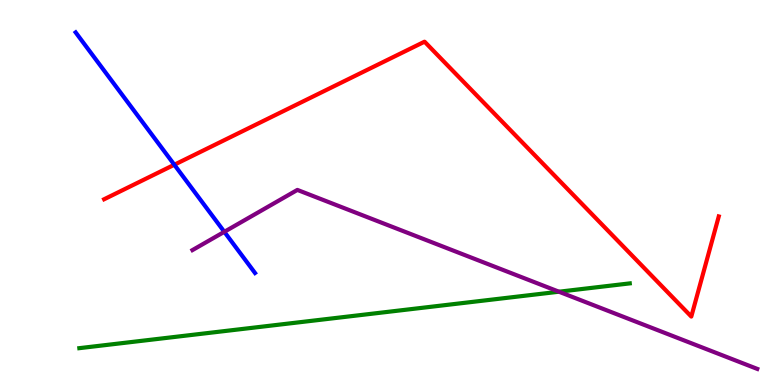[{'lines': ['blue', 'red'], 'intersections': [{'x': 2.25, 'y': 5.72}]}, {'lines': ['green', 'red'], 'intersections': []}, {'lines': ['purple', 'red'], 'intersections': []}, {'lines': ['blue', 'green'], 'intersections': []}, {'lines': ['blue', 'purple'], 'intersections': [{'x': 2.89, 'y': 3.98}]}, {'lines': ['green', 'purple'], 'intersections': [{'x': 7.21, 'y': 2.42}]}]